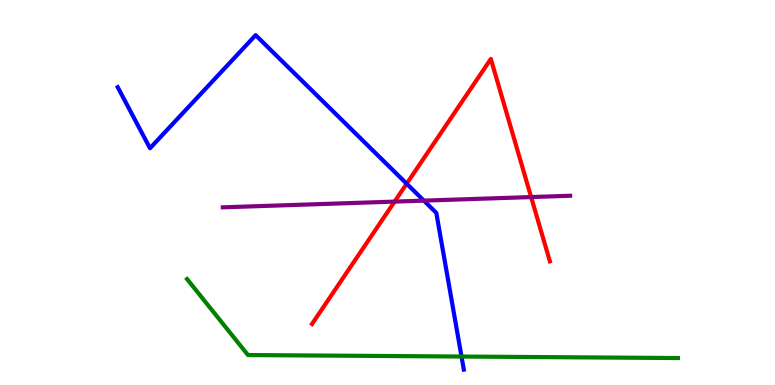[{'lines': ['blue', 'red'], 'intersections': [{'x': 5.25, 'y': 5.23}]}, {'lines': ['green', 'red'], 'intersections': []}, {'lines': ['purple', 'red'], 'intersections': [{'x': 5.09, 'y': 4.76}, {'x': 6.85, 'y': 4.88}]}, {'lines': ['blue', 'green'], 'intersections': [{'x': 5.96, 'y': 0.739}]}, {'lines': ['blue', 'purple'], 'intersections': [{'x': 5.47, 'y': 4.79}]}, {'lines': ['green', 'purple'], 'intersections': []}]